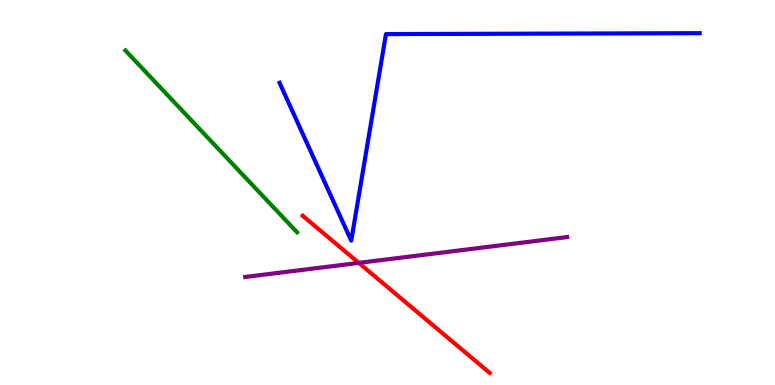[{'lines': ['blue', 'red'], 'intersections': []}, {'lines': ['green', 'red'], 'intersections': []}, {'lines': ['purple', 'red'], 'intersections': [{'x': 4.63, 'y': 3.17}]}, {'lines': ['blue', 'green'], 'intersections': []}, {'lines': ['blue', 'purple'], 'intersections': []}, {'lines': ['green', 'purple'], 'intersections': []}]